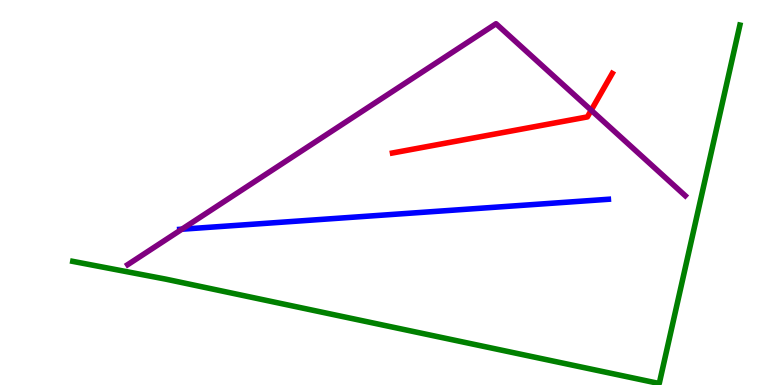[{'lines': ['blue', 'red'], 'intersections': []}, {'lines': ['green', 'red'], 'intersections': []}, {'lines': ['purple', 'red'], 'intersections': [{'x': 7.63, 'y': 7.14}]}, {'lines': ['blue', 'green'], 'intersections': []}, {'lines': ['blue', 'purple'], 'intersections': [{'x': 2.35, 'y': 4.05}]}, {'lines': ['green', 'purple'], 'intersections': []}]